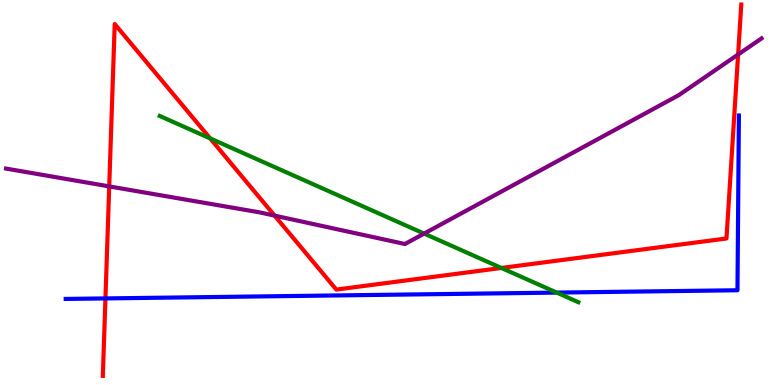[{'lines': ['blue', 'red'], 'intersections': [{'x': 1.36, 'y': 2.25}]}, {'lines': ['green', 'red'], 'intersections': [{'x': 2.71, 'y': 6.41}, {'x': 6.47, 'y': 3.04}]}, {'lines': ['purple', 'red'], 'intersections': [{'x': 1.41, 'y': 5.16}, {'x': 3.54, 'y': 4.4}, {'x': 9.52, 'y': 8.59}]}, {'lines': ['blue', 'green'], 'intersections': [{'x': 7.18, 'y': 2.4}]}, {'lines': ['blue', 'purple'], 'intersections': []}, {'lines': ['green', 'purple'], 'intersections': [{'x': 5.47, 'y': 3.93}]}]